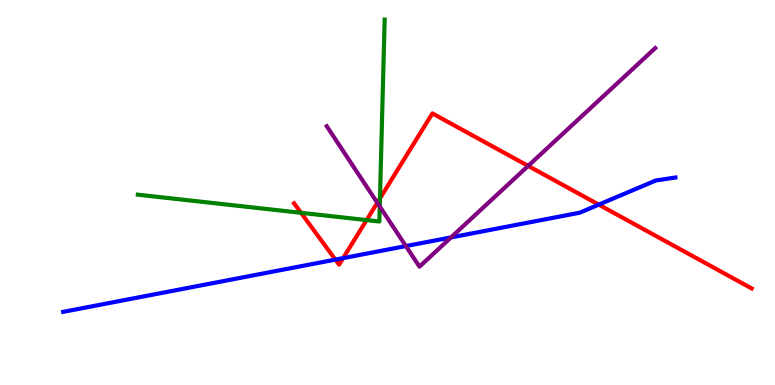[{'lines': ['blue', 'red'], 'intersections': [{'x': 4.33, 'y': 3.26}, {'x': 4.43, 'y': 3.3}, {'x': 7.73, 'y': 4.69}]}, {'lines': ['green', 'red'], 'intersections': [{'x': 3.88, 'y': 4.47}, {'x': 4.73, 'y': 4.28}, {'x': 4.9, 'y': 4.85}]}, {'lines': ['purple', 'red'], 'intersections': [{'x': 4.87, 'y': 4.73}, {'x': 6.81, 'y': 5.69}]}, {'lines': ['blue', 'green'], 'intersections': []}, {'lines': ['blue', 'purple'], 'intersections': [{'x': 5.24, 'y': 3.61}, {'x': 5.82, 'y': 3.83}]}, {'lines': ['green', 'purple'], 'intersections': [{'x': 4.9, 'y': 4.64}]}]